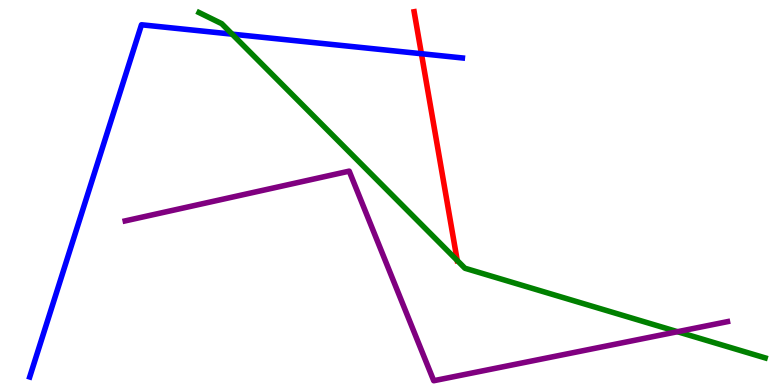[{'lines': ['blue', 'red'], 'intersections': [{'x': 5.44, 'y': 8.6}]}, {'lines': ['green', 'red'], 'intersections': [{'x': 5.9, 'y': 3.23}]}, {'lines': ['purple', 'red'], 'intersections': []}, {'lines': ['blue', 'green'], 'intersections': [{'x': 3.0, 'y': 9.11}]}, {'lines': ['blue', 'purple'], 'intersections': []}, {'lines': ['green', 'purple'], 'intersections': [{'x': 8.74, 'y': 1.38}]}]